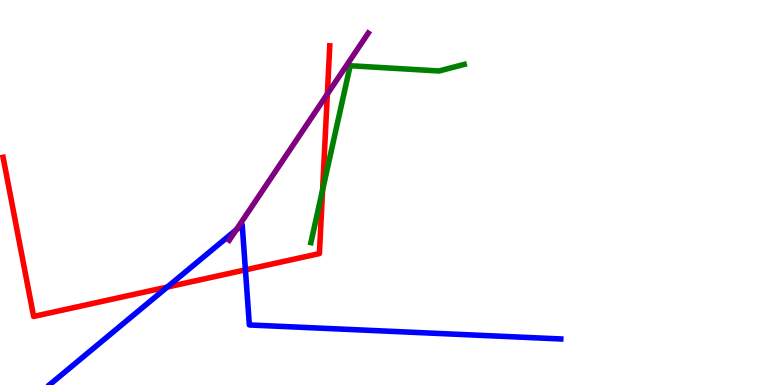[{'lines': ['blue', 'red'], 'intersections': [{'x': 2.16, 'y': 2.54}, {'x': 3.17, 'y': 2.99}]}, {'lines': ['green', 'red'], 'intersections': [{'x': 4.16, 'y': 5.06}]}, {'lines': ['purple', 'red'], 'intersections': [{'x': 4.22, 'y': 7.56}]}, {'lines': ['blue', 'green'], 'intersections': []}, {'lines': ['blue', 'purple'], 'intersections': [{'x': 3.05, 'y': 4.03}]}, {'lines': ['green', 'purple'], 'intersections': []}]